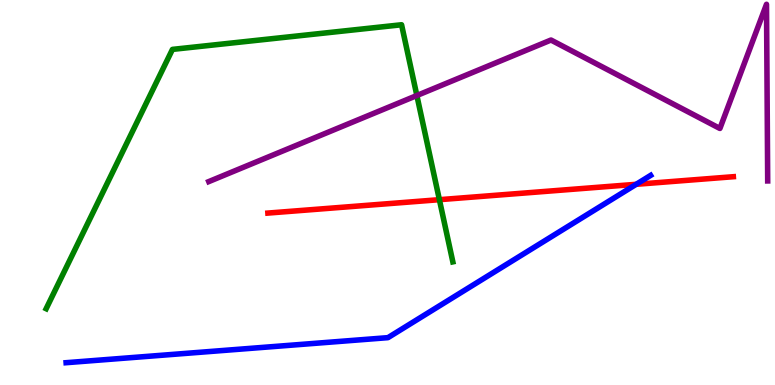[{'lines': ['blue', 'red'], 'intersections': [{'x': 8.21, 'y': 5.21}]}, {'lines': ['green', 'red'], 'intersections': [{'x': 5.67, 'y': 4.81}]}, {'lines': ['purple', 'red'], 'intersections': []}, {'lines': ['blue', 'green'], 'intersections': []}, {'lines': ['blue', 'purple'], 'intersections': []}, {'lines': ['green', 'purple'], 'intersections': [{'x': 5.38, 'y': 7.52}]}]